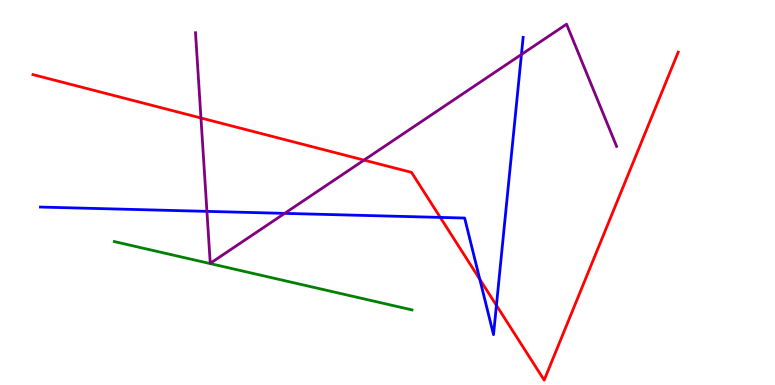[{'lines': ['blue', 'red'], 'intersections': [{'x': 5.68, 'y': 4.35}, {'x': 6.19, 'y': 2.74}, {'x': 6.41, 'y': 2.07}]}, {'lines': ['green', 'red'], 'intersections': []}, {'lines': ['purple', 'red'], 'intersections': [{'x': 2.59, 'y': 6.94}, {'x': 4.7, 'y': 5.84}]}, {'lines': ['blue', 'green'], 'intersections': []}, {'lines': ['blue', 'purple'], 'intersections': [{'x': 2.67, 'y': 4.51}, {'x': 3.67, 'y': 4.46}, {'x': 6.73, 'y': 8.59}]}, {'lines': ['green', 'purple'], 'intersections': []}]